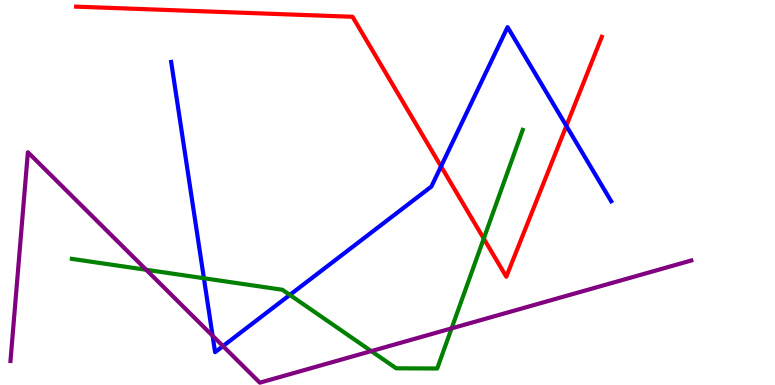[{'lines': ['blue', 'red'], 'intersections': [{'x': 5.69, 'y': 5.68}, {'x': 7.31, 'y': 6.73}]}, {'lines': ['green', 'red'], 'intersections': [{'x': 6.24, 'y': 3.8}]}, {'lines': ['purple', 'red'], 'intersections': []}, {'lines': ['blue', 'green'], 'intersections': [{'x': 2.63, 'y': 2.77}, {'x': 3.74, 'y': 2.34}]}, {'lines': ['blue', 'purple'], 'intersections': [{'x': 2.74, 'y': 1.28}, {'x': 2.88, 'y': 1.01}]}, {'lines': ['green', 'purple'], 'intersections': [{'x': 1.89, 'y': 2.99}, {'x': 4.79, 'y': 0.88}, {'x': 5.83, 'y': 1.47}]}]